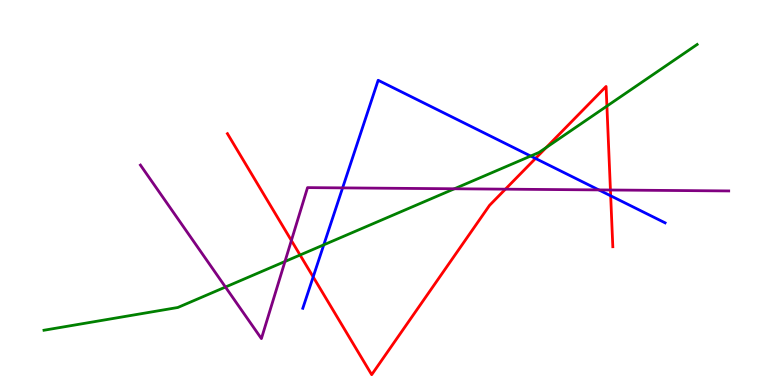[{'lines': ['blue', 'red'], 'intersections': [{'x': 4.04, 'y': 2.81}, {'x': 6.91, 'y': 5.88}, {'x': 7.88, 'y': 4.91}]}, {'lines': ['green', 'red'], 'intersections': [{'x': 3.87, 'y': 3.38}, {'x': 7.05, 'y': 6.17}, {'x': 7.83, 'y': 7.24}]}, {'lines': ['purple', 'red'], 'intersections': [{'x': 3.76, 'y': 3.75}, {'x': 6.52, 'y': 5.09}, {'x': 7.88, 'y': 5.06}]}, {'lines': ['blue', 'green'], 'intersections': [{'x': 4.18, 'y': 3.64}, {'x': 6.85, 'y': 5.95}]}, {'lines': ['blue', 'purple'], 'intersections': [{'x': 4.42, 'y': 5.12}, {'x': 7.73, 'y': 5.07}]}, {'lines': ['green', 'purple'], 'intersections': [{'x': 2.91, 'y': 2.54}, {'x': 3.68, 'y': 3.21}, {'x': 5.86, 'y': 5.1}]}]